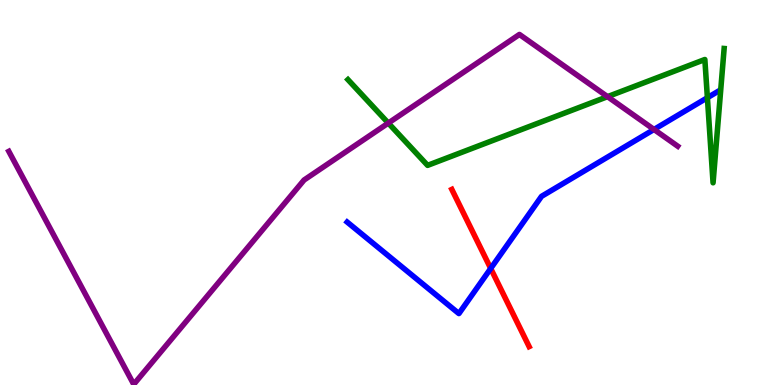[{'lines': ['blue', 'red'], 'intersections': [{'x': 6.33, 'y': 3.03}]}, {'lines': ['green', 'red'], 'intersections': []}, {'lines': ['purple', 'red'], 'intersections': []}, {'lines': ['blue', 'green'], 'intersections': [{'x': 9.13, 'y': 7.46}]}, {'lines': ['blue', 'purple'], 'intersections': [{'x': 8.44, 'y': 6.64}]}, {'lines': ['green', 'purple'], 'intersections': [{'x': 5.01, 'y': 6.8}, {'x': 7.84, 'y': 7.49}]}]